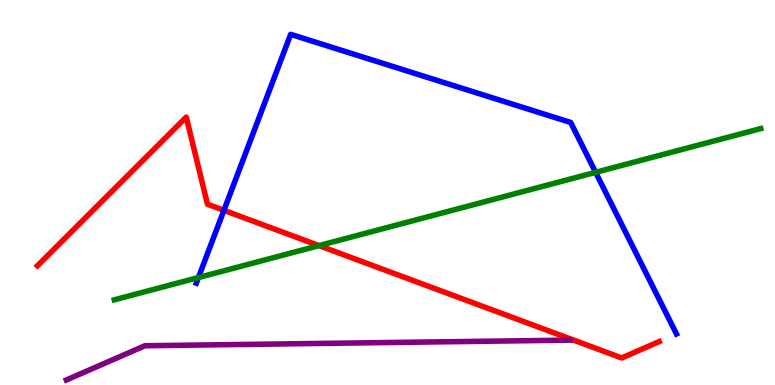[{'lines': ['blue', 'red'], 'intersections': [{'x': 2.89, 'y': 4.54}]}, {'lines': ['green', 'red'], 'intersections': [{'x': 4.12, 'y': 3.62}]}, {'lines': ['purple', 'red'], 'intersections': []}, {'lines': ['blue', 'green'], 'intersections': [{'x': 2.56, 'y': 2.79}, {'x': 7.69, 'y': 5.52}]}, {'lines': ['blue', 'purple'], 'intersections': []}, {'lines': ['green', 'purple'], 'intersections': []}]